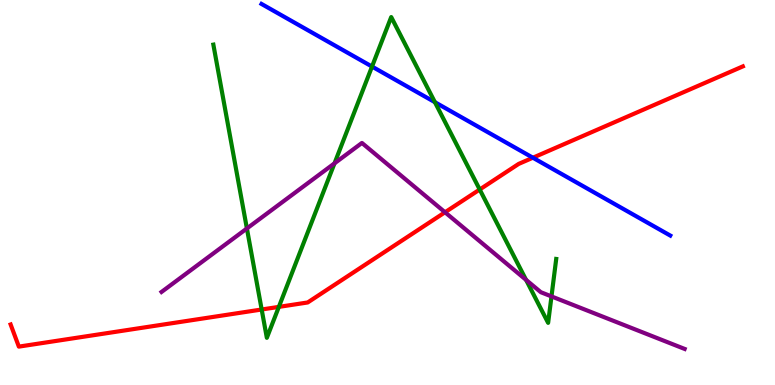[{'lines': ['blue', 'red'], 'intersections': [{'x': 6.88, 'y': 5.9}]}, {'lines': ['green', 'red'], 'intersections': [{'x': 3.38, 'y': 1.96}, {'x': 3.6, 'y': 2.03}, {'x': 6.19, 'y': 5.08}]}, {'lines': ['purple', 'red'], 'intersections': [{'x': 5.74, 'y': 4.49}]}, {'lines': ['blue', 'green'], 'intersections': [{'x': 4.8, 'y': 8.27}, {'x': 5.61, 'y': 7.35}]}, {'lines': ['blue', 'purple'], 'intersections': []}, {'lines': ['green', 'purple'], 'intersections': [{'x': 3.19, 'y': 4.07}, {'x': 4.32, 'y': 5.76}, {'x': 6.79, 'y': 2.73}, {'x': 7.12, 'y': 2.3}]}]